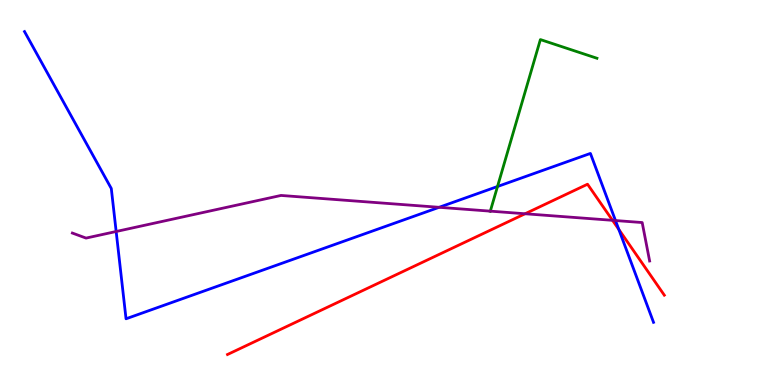[{'lines': ['blue', 'red'], 'intersections': [{'x': 7.98, 'y': 4.04}]}, {'lines': ['green', 'red'], 'intersections': []}, {'lines': ['purple', 'red'], 'intersections': [{'x': 6.78, 'y': 4.45}, {'x': 7.9, 'y': 4.28}]}, {'lines': ['blue', 'green'], 'intersections': [{'x': 6.42, 'y': 5.16}]}, {'lines': ['blue', 'purple'], 'intersections': [{'x': 1.5, 'y': 3.99}, {'x': 5.67, 'y': 4.62}, {'x': 7.94, 'y': 4.27}]}, {'lines': ['green', 'purple'], 'intersections': [{'x': 6.33, 'y': 4.52}]}]